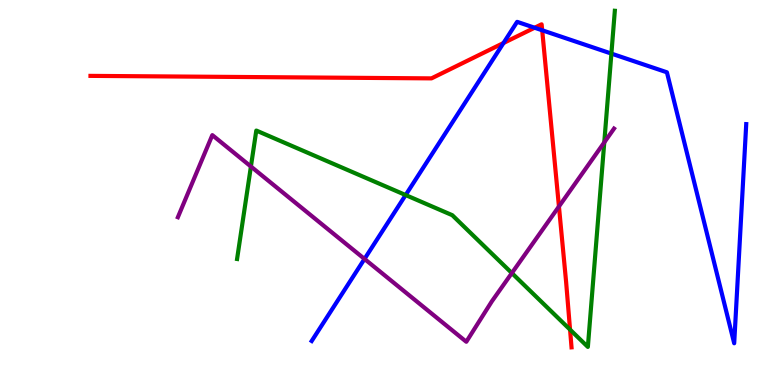[{'lines': ['blue', 'red'], 'intersections': [{'x': 6.5, 'y': 8.88}, {'x': 6.9, 'y': 9.28}, {'x': 7.0, 'y': 9.21}]}, {'lines': ['green', 'red'], 'intersections': [{'x': 7.36, 'y': 1.44}]}, {'lines': ['purple', 'red'], 'intersections': [{'x': 7.21, 'y': 4.64}]}, {'lines': ['blue', 'green'], 'intersections': [{'x': 5.23, 'y': 4.93}, {'x': 7.89, 'y': 8.61}]}, {'lines': ['blue', 'purple'], 'intersections': [{'x': 4.7, 'y': 3.27}]}, {'lines': ['green', 'purple'], 'intersections': [{'x': 3.24, 'y': 5.67}, {'x': 6.6, 'y': 2.91}, {'x': 7.8, 'y': 6.3}]}]